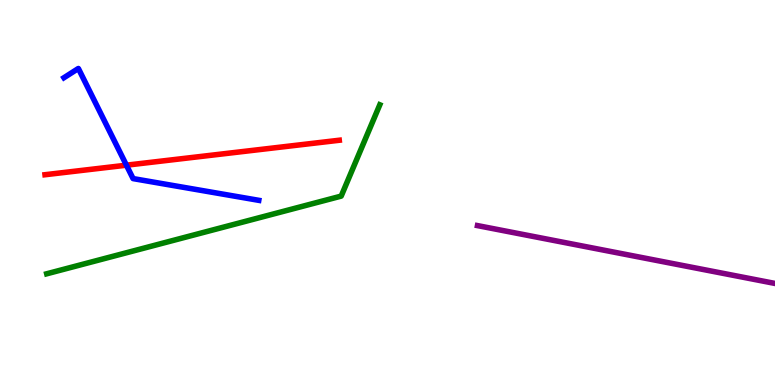[{'lines': ['blue', 'red'], 'intersections': [{'x': 1.63, 'y': 5.71}]}, {'lines': ['green', 'red'], 'intersections': []}, {'lines': ['purple', 'red'], 'intersections': []}, {'lines': ['blue', 'green'], 'intersections': []}, {'lines': ['blue', 'purple'], 'intersections': []}, {'lines': ['green', 'purple'], 'intersections': []}]